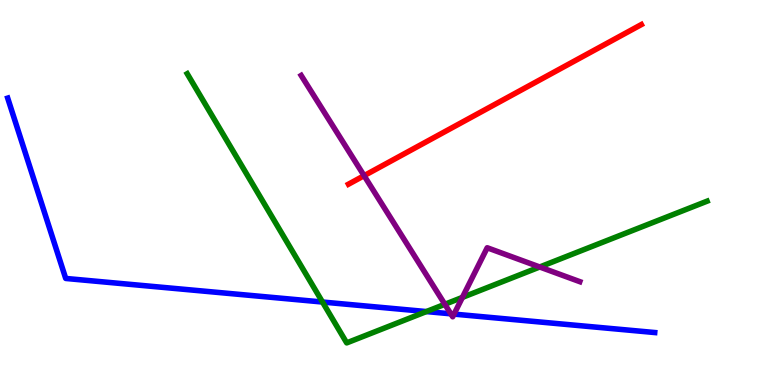[{'lines': ['blue', 'red'], 'intersections': []}, {'lines': ['green', 'red'], 'intersections': []}, {'lines': ['purple', 'red'], 'intersections': [{'x': 4.7, 'y': 5.44}]}, {'lines': ['blue', 'green'], 'intersections': [{'x': 4.16, 'y': 2.16}, {'x': 5.5, 'y': 1.91}]}, {'lines': ['blue', 'purple'], 'intersections': [{'x': 5.82, 'y': 1.85}, {'x': 5.86, 'y': 1.84}]}, {'lines': ['green', 'purple'], 'intersections': [{'x': 5.74, 'y': 2.1}, {'x': 5.97, 'y': 2.28}, {'x': 6.96, 'y': 3.07}]}]